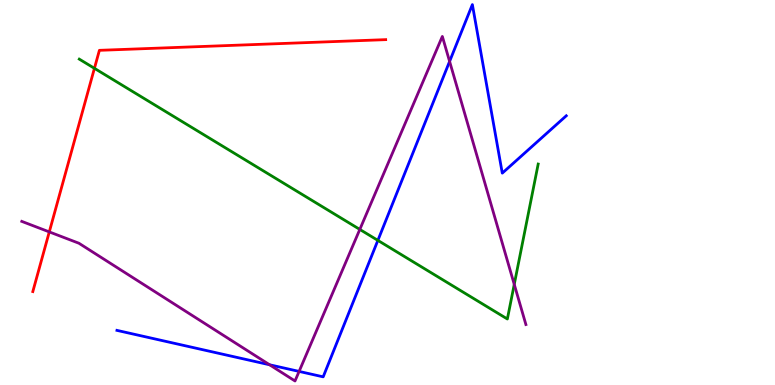[{'lines': ['blue', 'red'], 'intersections': []}, {'lines': ['green', 'red'], 'intersections': [{'x': 1.22, 'y': 8.23}]}, {'lines': ['purple', 'red'], 'intersections': [{'x': 0.636, 'y': 3.98}]}, {'lines': ['blue', 'green'], 'intersections': [{'x': 4.88, 'y': 3.76}]}, {'lines': ['blue', 'purple'], 'intersections': [{'x': 3.48, 'y': 0.526}, {'x': 3.86, 'y': 0.353}, {'x': 5.8, 'y': 8.4}]}, {'lines': ['green', 'purple'], 'intersections': [{'x': 4.64, 'y': 4.04}, {'x': 6.64, 'y': 2.61}]}]